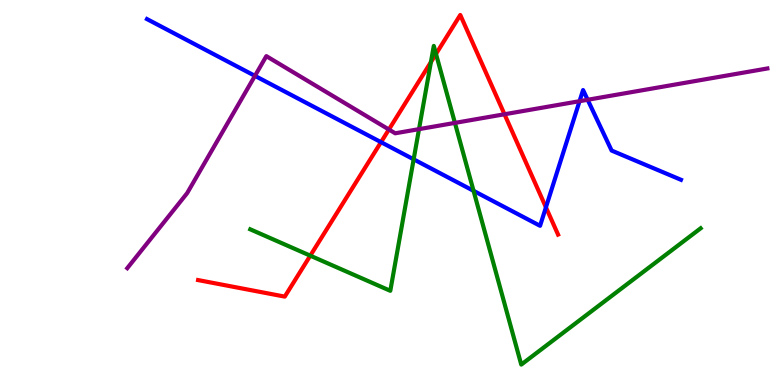[{'lines': ['blue', 'red'], 'intersections': [{'x': 4.92, 'y': 6.31}, {'x': 7.04, 'y': 4.61}]}, {'lines': ['green', 'red'], 'intersections': [{'x': 4.0, 'y': 3.36}, {'x': 5.56, 'y': 8.39}, {'x': 5.63, 'y': 8.6}]}, {'lines': ['purple', 'red'], 'intersections': [{'x': 5.02, 'y': 6.64}, {'x': 6.51, 'y': 7.03}]}, {'lines': ['blue', 'green'], 'intersections': [{'x': 5.34, 'y': 5.86}, {'x': 6.11, 'y': 5.04}]}, {'lines': ['blue', 'purple'], 'intersections': [{'x': 3.29, 'y': 8.03}, {'x': 7.48, 'y': 7.37}, {'x': 7.58, 'y': 7.41}]}, {'lines': ['green', 'purple'], 'intersections': [{'x': 5.41, 'y': 6.65}, {'x': 5.87, 'y': 6.81}]}]